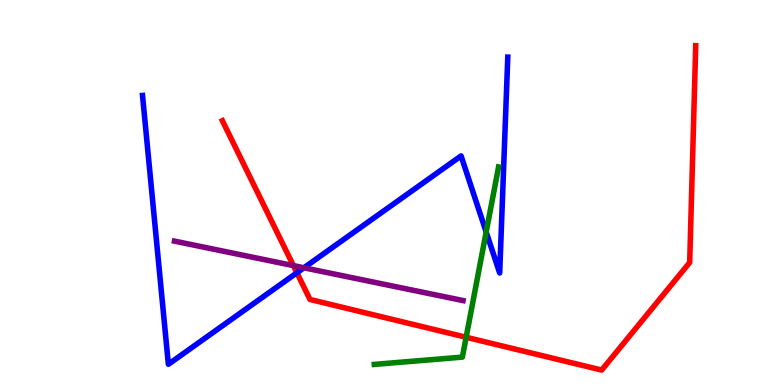[{'lines': ['blue', 'red'], 'intersections': [{'x': 3.83, 'y': 2.91}]}, {'lines': ['green', 'red'], 'intersections': [{'x': 6.01, 'y': 1.24}]}, {'lines': ['purple', 'red'], 'intersections': [{'x': 3.79, 'y': 3.1}]}, {'lines': ['blue', 'green'], 'intersections': [{'x': 6.27, 'y': 3.97}]}, {'lines': ['blue', 'purple'], 'intersections': [{'x': 3.92, 'y': 3.04}]}, {'lines': ['green', 'purple'], 'intersections': []}]